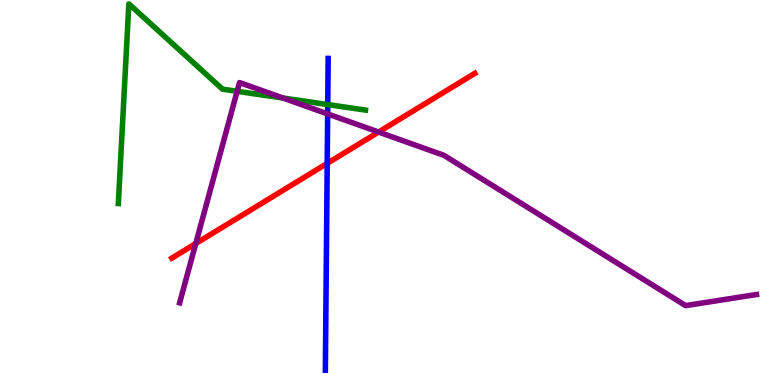[{'lines': ['blue', 'red'], 'intersections': [{'x': 4.22, 'y': 5.76}]}, {'lines': ['green', 'red'], 'intersections': []}, {'lines': ['purple', 'red'], 'intersections': [{'x': 2.53, 'y': 3.67}, {'x': 4.88, 'y': 6.57}]}, {'lines': ['blue', 'green'], 'intersections': [{'x': 4.23, 'y': 7.28}]}, {'lines': ['blue', 'purple'], 'intersections': [{'x': 4.23, 'y': 7.04}]}, {'lines': ['green', 'purple'], 'intersections': [{'x': 3.06, 'y': 7.63}, {'x': 3.65, 'y': 7.45}]}]